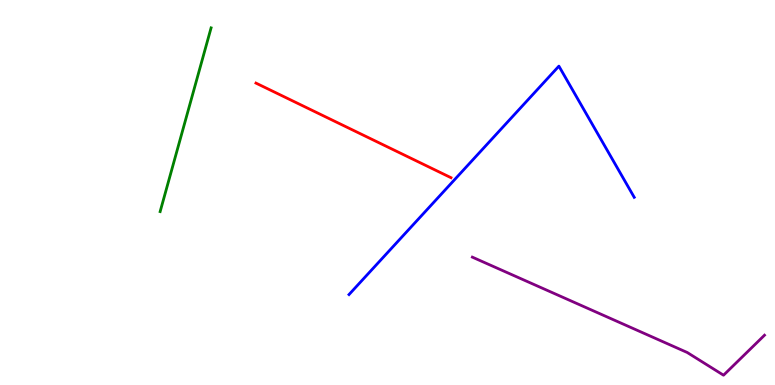[{'lines': ['blue', 'red'], 'intersections': []}, {'lines': ['green', 'red'], 'intersections': []}, {'lines': ['purple', 'red'], 'intersections': []}, {'lines': ['blue', 'green'], 'intersections': []}, {'lines': ['blue', 'purple'], 'intersections': []}, {'lines': ['green', 'purple'], 'intersections': []}]